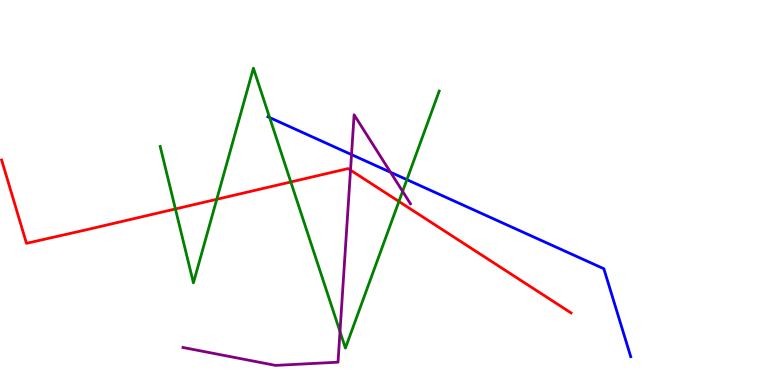[{'lines': ['blue', 'red'], 'intersections': []}, {'lines': ['green', 'red'], 'intersections': [{'x': 2.26, 'y': 4.57}, {'x': 2.8, 'y': 4.82}, {'x': 3.75, 'y': 5.27}, {'x': 5.15, 'y': 4.77}]}, {'lines': ['purple', 'red'], 'intersections': [{'x': 4.52, 'y': 5.58}]}, {'lines': ['blue', 'green'], 'intersections': [{'x': 3.48, 'y': 6.95}, {'x': 5.25, 'y': 5.33}]}, {'lines': ['blue', 'purple'], 'intersections': [{'x': 4.54, 'y': 5.98}, {'x': 5.04, 'y': 5.53}]}, {'lines': ['green', 'purple'], 'intersections': [{'x': 4.39, 'y': 1.39}, {'x': 5.19, 'y': 5.03}]}]